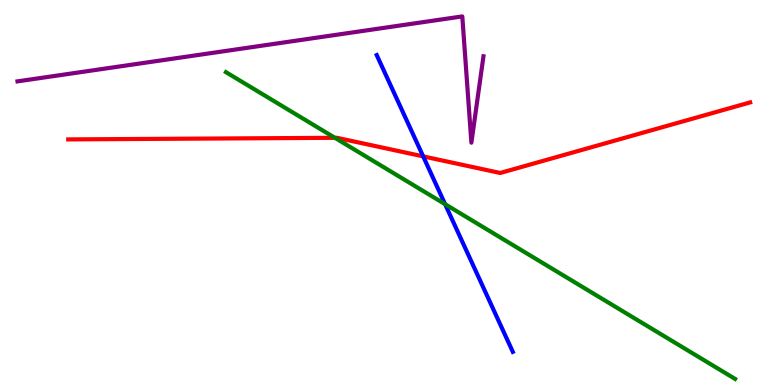[{'lines': ['blue', 'red'], 'intersections': [{'x': 5.46, 'y': 5.94}]}, {'lines': ['green', 'red'], 'intersections': [{'x': 4.32, 'y': 6.42}]}, {'lines': ['purple', 'red'], 'intersections': []}, {'lines': ['blue', 'green'], 'intersections': [{'x': 5.74, 'y': 4.7}]}, {'lines': ['blue', 'purple'], 'intersections': []}, {'lines': ['green', 'purple'], 'intersections': []}]